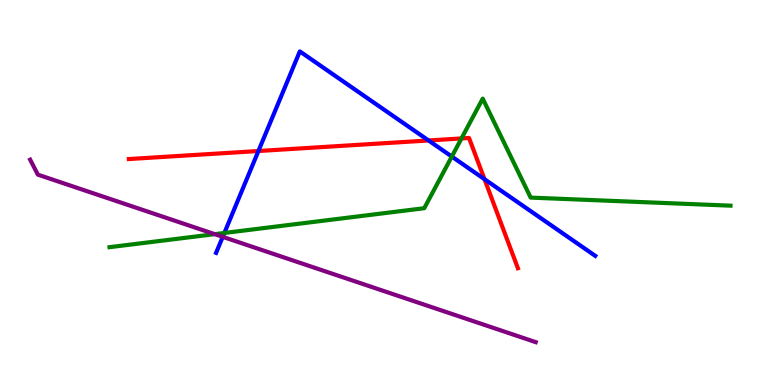[{'lines': ['blue', 'red'], 'intersections': [{'x': 3.33, 'y': 6.08}, {'x': 5.53, 'y': 6.35}, {'x': 6.25, 'y': 5.35}]}, {'lines': ['green', 'red'], 'intersections': [{'x': 5.95, 'y': 6.4}]}, {'lines': ['purple', 'red'], 'intersections': []}, {'lines': ['blue', 'green'], 'intersections': [{'x': 2.9, 'y': 3.95}, {'x': 5.83, 'y': 5.93}]}, {'lines': ['blue', 'purple'], 'intersections': [{'x': 2.87, 'y': 3.85}]}, {'lines': ['green', 'purple'], 'intersections': [{'x': 2.77, 'y': 3.92}]}]